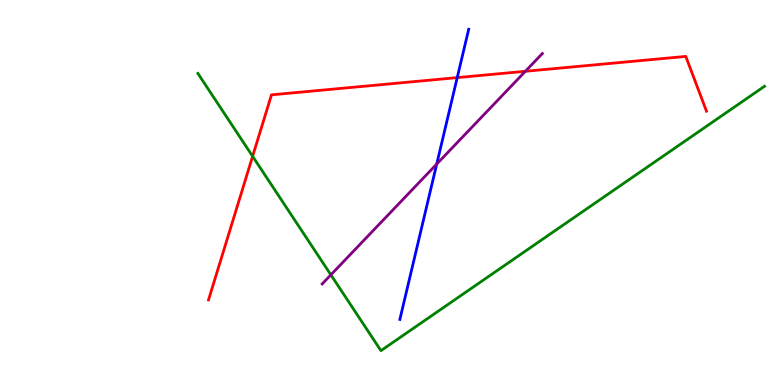[{'lines': ['blue', 'red'], 'intersections': [{'x': 5.9, 'y': 7.98}]}, {'lines': ['green', 'red'], 'intersections': [{'x': 3.26, 'y': 5.94}]}, {'lines': ['purple', 'red'], 'intersections': [{'x': 6.78, 'y': 8.15}]}, {'lines': ['blue', 'green'], 'intersections': []}, {'lines': ['blue', 'purple'], 'intersections': [{'x': 5.64, 'y': 5.74}]}, {'lines': ['green', 'purple'], 'intersections': [{'x': 4.27, 'y': 2.86}]}]